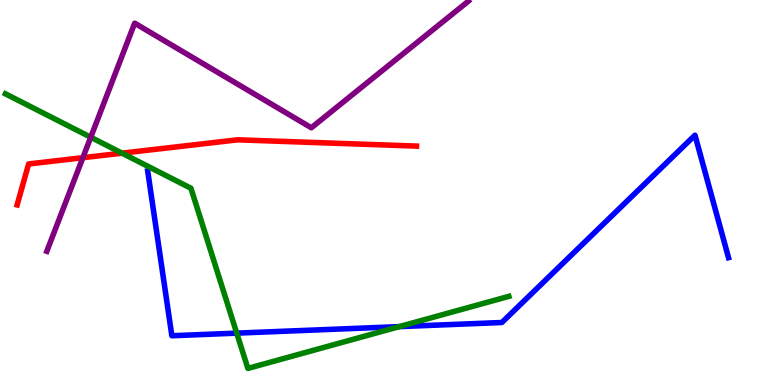[{'lines': ['blue', 'red'], 'intersections': []}, {'lines': ['green', 'red'], 'intersections': [{'x': 1.57, 'y': 6.02}]}, {'lines': ['purple', 'red'], 'intersections': [{'x': 1.07, 'y': 5.9}]}, {'lines': ['blue', 'green'], 'intersections': [{'x': 3.05, 'y': 1.35}, {'x': 5.15, 'y': 1.52}]}, {'lines': ['blue', 'purple'], 'intersections': []}, {'lines': ['green', 'purple'], 'intersections': [{'x': 1.17, 'y': 6.44}]}]